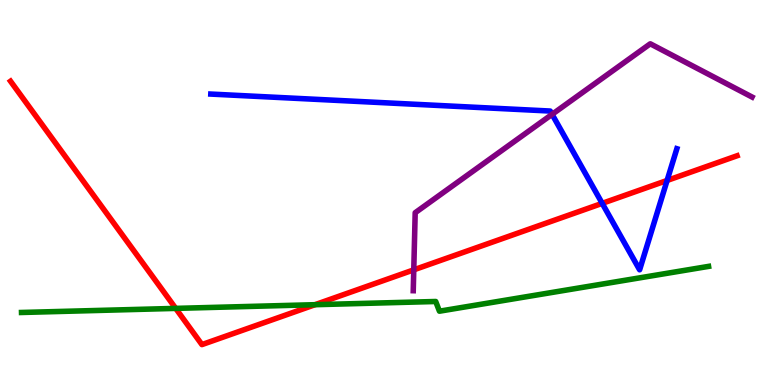[{'lines': ['blue', 'red'], 'intersections': [{'x': 7.77, 'y': 4.72}, {'x': 8.61, 'y': 5.31}]}, {'lines': ['green', 'red'], 'intersections': [{'x': 2.27, 'y': 1.99}, {'x': 4.06, 'y': 2.09}]}, {'lines': ['purple', 'red'], 'intersections': [{'x': 5.34, 'y': 2.99}]}, {'lines': ['blue', 'green'], 'intersections': []}, {'lines': ['blue', 'purple'], 'intersections': [{'x': 7.12, 'y': 7.03}]}, {'lines': ['green', 'purple'], 'intersections': []}]